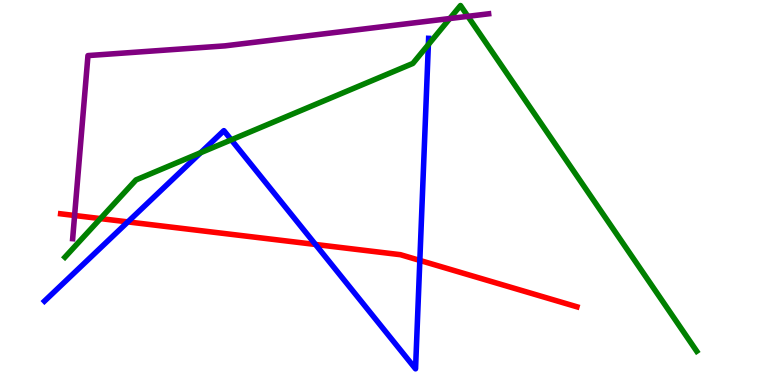[{'lines': ['blue', 'red'], 'intersections': [{'x': 1.65, 'y': 4.24}, {'x': 4.07, 'y': 3.65}, {'x': 5.42, 'y': 3.24}]}, {'lines': ['green', 'red'], 'intersections': [{'x': 1.3, 'y': 4.32}]}, {'lines': ['purple', 'red'], 'intersections': [{'x': 0.963, 'y': 4.4}]}, {'lines': ['blue', 'green'], 'intersections': [{'x': 2.59, 'y': 6.03}, {'x': 2.98, 'y': 6.37}, {'x': 5.53, 'y': 8.84}]}, {'lines': ['blue', 'purple'], 'intersections': []}, {'lines': ['green', 'purple'], 'intersections': [{'x': 5.8, 'y': 9.52}, {'x': 6.04, 'y': 9.58}]}]